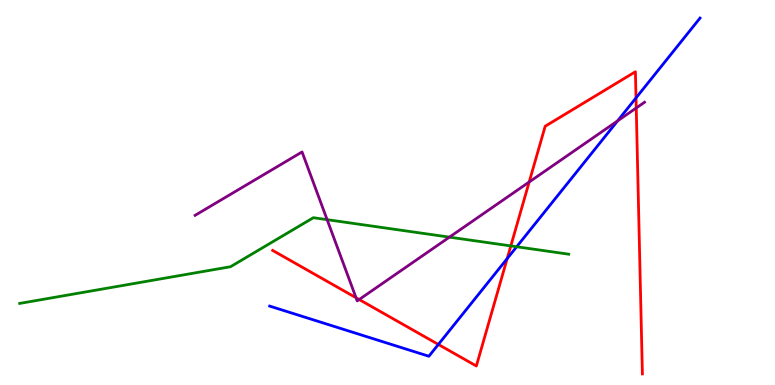[{'lines': ['blue', 'red'], 'intersections': [{'x': 5.66, 'y': 1.05}, {'x': 6.54, 'y': 3.28}, {'x': 8.21, 'y': 7.46}]}, {'lines': ['green', 'red'], 'intersections': [{'x': 6.59, 'y': 3.61}]}, {'lines': ['purple', 'red'], 'intersections': [{'x': 4.59, 'y': 2.27}, {'x': 4.63, 'y': 2.22}, {'x': 6.83, 'y': 5.27}, {'x': 8.21, 'y': 7.2}]}, {'lines': ['blue', 'green'], 'intersections': [{'x': 6.67, 'y': 3.59}]}, {'lines': ['blue', 'purple'], 'intersections': [{'x': 7.97, 'y': 6.86}]}, {'lines': ['green', 'purple'], 'intersections': [{'x': 4.22, 'y': 4.29}, {'x': 5.8, 'y': 3.84}]}]